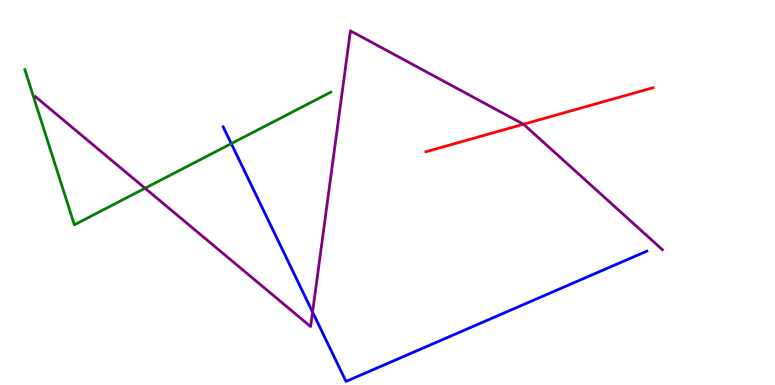[{'lines': ['blue', 'red'], 'intersections': []}, {'lines': ['green', 'red'], 'intersections': []}, {'lines': ['purple', 'red'], 'intersections': [{'x': 6.75, 'y': 6.77}]}, {'lines': ['blue', 'green'], 'intersections': [{'x': 2.98, 'y': 6.27}]}, {'lines': ['blue', 'purple'], 'intersections': [{'x': 4.03, 'y': 1.89}]}, {'lines': ['green', 'purple'], 'intersections': [{'x': 1.87, 'y': 5.11}]}]